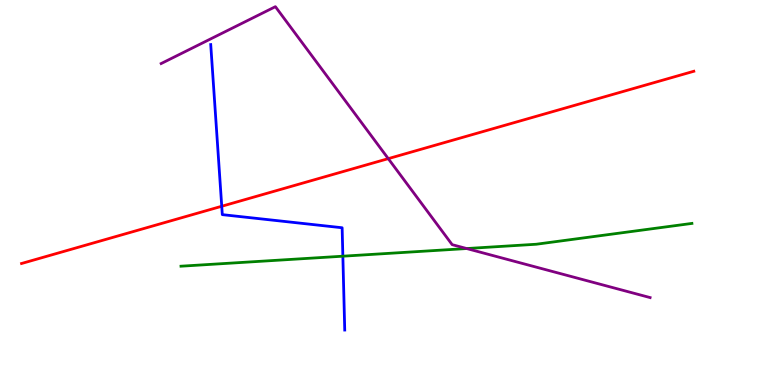[{'lines': ['blue', 'red'], 'intersections': [{'x': 2.86, 'y': 4.64}]}, {'lines': ['green', 'red'], 'intersections': []}, {'lines': ['purple', 'red'], 'intersections': [{'x': 5.01, 'y': 5.88}]}, {'lines': ['blue', 'green'], 'intersections': [{'x': 4.42, 'y': 3.35}]}, {'lines': ['blue', 'purple'], 'intersections': []}, {'lines': ['green', 'purple'], 'intersections': [{'x': 6.02, 'y': 3.54}]}]